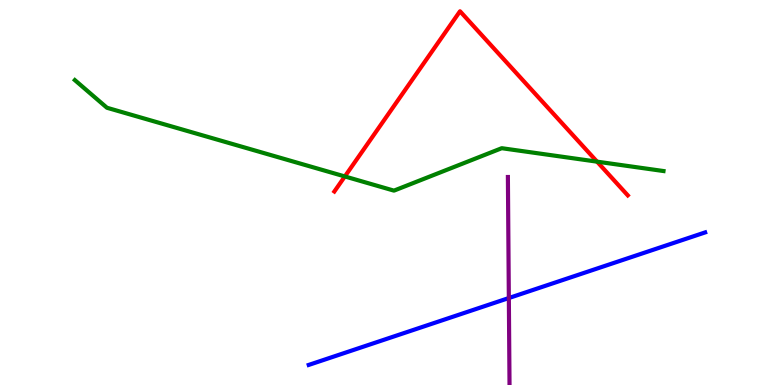[{'lines': ['blue', 'red'], 'intersections': []}, {'lines': ['green', 'red'], 'intersections': [{'x': 4.45, 'y': 5.42}, {'x': 7.7, 'y': 5.8}]}, {'lines': ['purple', 'red'], 'intersections': []}, {'lines': ['blue', 'green'], 'intersections': []}, {'lines': ['blue', 'purple'], 'intersections': [{'x': 6.57, 'y': 2.26}]}, {'lines': ['green', 'purple'], 'intersections': []}]